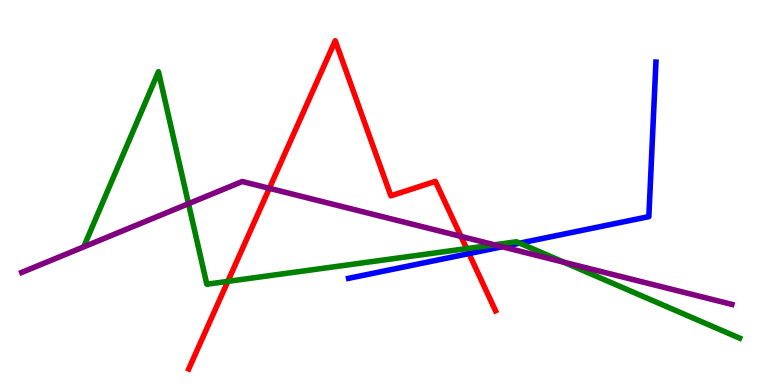[{'lines': ['blue', 'red'], 'intersections': [{'x': 6.05, 'y': 3.41}]}, {'lines': ['green', 'red'], 'intersections': [{'x': 2.94, 'y': 2.69}, {'x': 6.02, 'y': 3.54}]}, {'lines': ['purple', 'red'], 'intersections': [{'x': 3.48, 'y': 5.11}, {'x': 5.95, 'y': 3.86}]}, {'lines': ['blue', 'green'], 'intersections': [{'x': 6.71, 'y': 3.68}]}, {'lines': ['blue', 'purple'], 'intersections': [{'x': 6.48, 'y': 3.59}]}, {'lines': ['green', 'purple'], 'intersections': [{'x': 2.43, 'y': 4.71}, {'x': 6.38, 'y': 3.64}, {'x': 7.28, 'y': 3.19}]}]